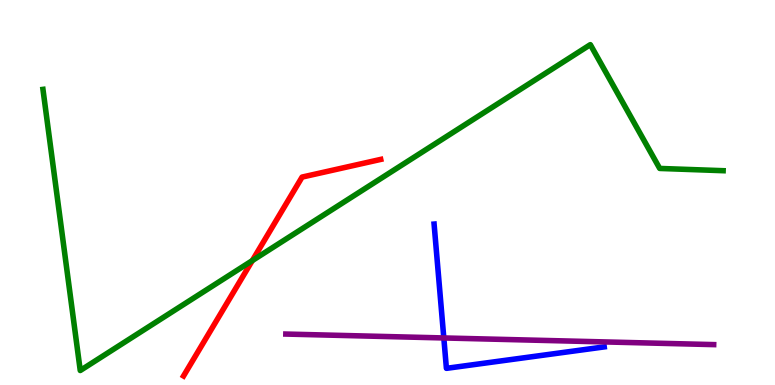[{'lines': ['blue', 'red'], 'intersections': []}, {'lines': ['green', 'red'], 'intersections': [{'x': 3.26, 'y': 3.23}]}, {'lines': ['purple', 'red'], 'intersections': []}, {'lines': ['blue', 'green'], 'intersections': []}, {'lines': ['blue', 'purple'], 'intersections': [{'x': 5.73, 'y': 1.22}]}, {'lines': ['green', 'purple'], 'intersections': []}]